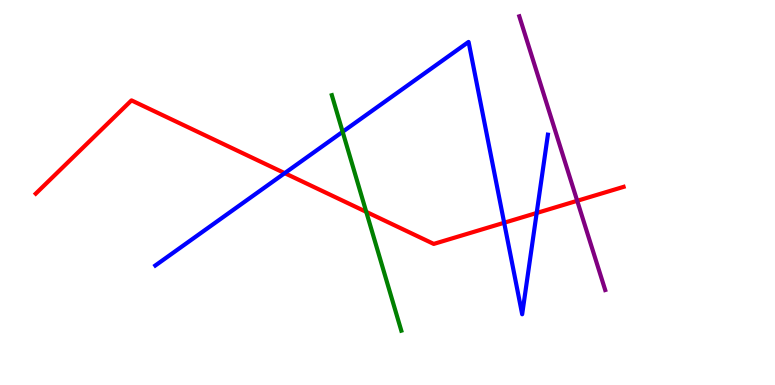[{'lines': ['blue', 'red'], 'intersections': [{'x': 3.67, 'y': 5.5}, {'x': 6.51, 'y': 4.21}, {'x': 6.92, 'y': 4.47}]}, {'lines': ['green', 'red'], 'intersections': [{'x': 4.73, 'y': 4.5}]}, {'lines': ['purple', 'red'], 'intersections': [{'x': 7.45, 'y': 4.78}]}, {'lines': ['blue', 'green'], 'intersections': [{'x': 4.42, 'y': 6.58}]}, {'lines': ['blue', 'purple'], 'intersections': []}, {'lines': ['green', 'purple'], 'intersections': []}]